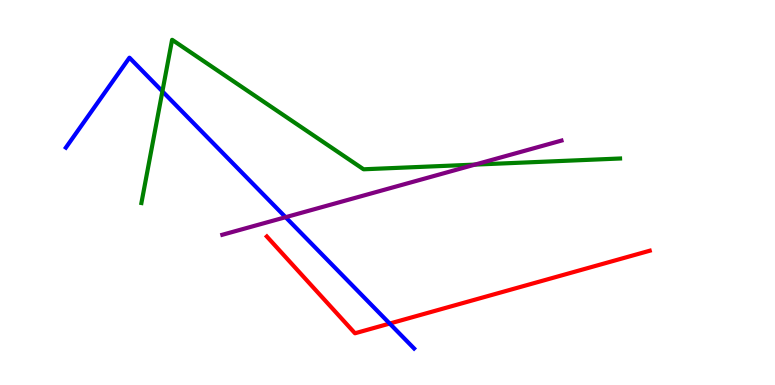[{'lines': ['blue', 'red'], 'intersections': [{'x': 5.03, 'y': 1.6}]}, {'lines': ['green', 'red'], 'intersections': []}, {'lines': ['purple', 'red'], 'intersections': []}, {'lines': ['blue', 'green'], 'intersections': [{'x': 2.1, 'y': 7.63}]}, {'lines': ['blue', 'purple'], 'intersections': [{'x': 3.69, 'y': 4.36}]}, {'lines': ['green', 'purple'], 'intersections': [{'x': 6.13, 'y': 5.72}]}]